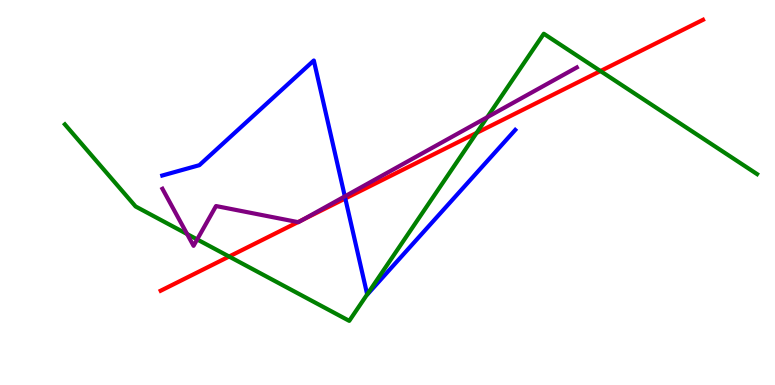[{'lines': ['blue', 'red'], 'intersections': [{'x': 4.46, 'y': 4.84}]}, {'lines': ['green', 'red'], 'intersections': [{'x': 2.96, 'y': 3.34}, {'x': 6.15, 'y': 6.55}, {'x': 7.75, 'y': 8.15}]}, {'lines': ['purple', 'red'], 'intersections': [{'x': 3.85, 'y': 4.23}, {'x': 3.91, 'y': 4.29}]}, {'lines': ['blue', 'green'], 'intersections': [{'x': 4.74, 'y': 2.35}]}, {'lines': ['blue', 'purple'], 'intersections': [{'x': 4.45, 'y': 4.9}]}, {'lines': ['green', 'purple'], 'intersections': [{'x': 2.41, 'y': 3.92}, {'x': 2.54, 'y': 3.78}, {'x': 6.29, 'y': 6.96}]}]